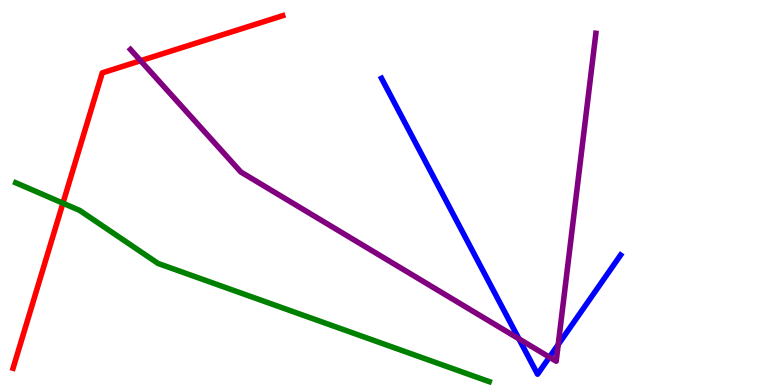[{'lines': ['blue', 'red'], 'intersections': []}, {'lines': ['green', 'red'], 'intersections': [{'x': 0.812, 'y': 4.72}]}, {'lines': ['purple', 'red'], 'intersections': [{'x': 1.81, 'y': 8.42}]}, {'lines': ['blue', 'green'], 'intersections': []}, {'lines': ['blue', 'purple'], 'intersections': [{'x': 6.7, 'y': 1.2}, {'x': 7.09, 'y': 0.723}, {'x': 7.2, 'y': 1.05}]}, {'lines': ['green', 'purple'], 'intersections': []}]